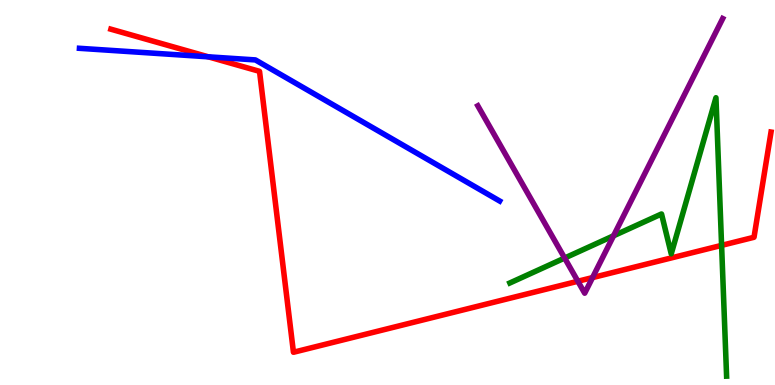[{'lines': ['blue', 'red'], 'intersections': [{'x': 2.69, 'y': 8.52}]}, {'lines': ['green', 'red'], 'intersections': [{'x': 9.31, 'y': 3.63}]}, {'lines': ['purple', 'red'], 'intersections': [{'x': 7.46, 'y': 2.69}, {'x': 7.65, 'y': 2.79}]}, {'lines': ['blue', 'green'], 'intersections': []}, {'lines': ['blue', 'purple'], 'intersections': []}, {'lines': ['green', 'purple'], 'intersections': [{'x': 7.29, 'y': 3.3}, {'x': 7.92, 'y': 3.88}]}]